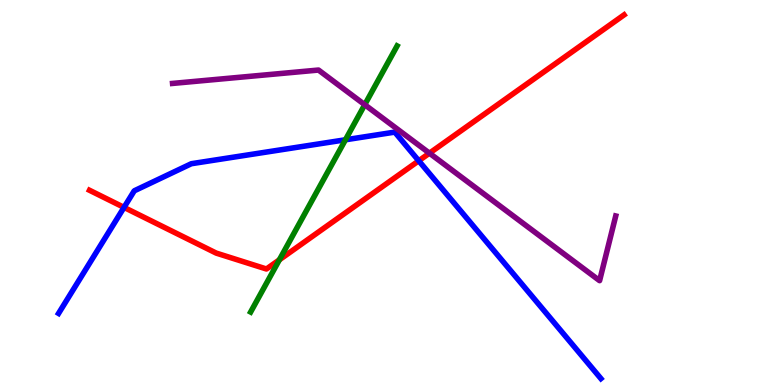[{'lines': ['blue', 'red'], 'intersections': [{'x': 1.6, 'y': 4.61}, {'x': 5.4, 'y': 5.82}]}, {'lines': ['green', 'red'], 'intersections': [{'x': 3.6, 'y': 3.25}]}, {'lines': ['purple', 'red'], 'intersections': [{'x': 5.54, 'y': 6.02}]}, {'lines': ['blue', 'green'], 'intersections': [{'x': 4.46, 'y': 6.37}]}, {'lines': ['blue', 'purple'], 'intersections': []}, {'lines': ['green', 'purple'], 'intersections': [{'x': 4.71, 'y': 7.28}]}]